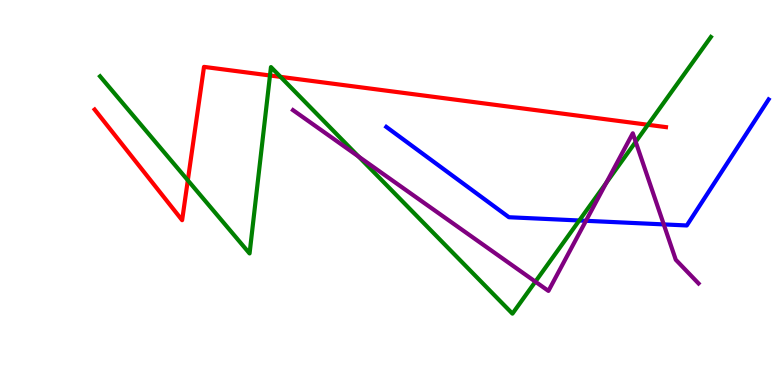[{'lines': ['blue', 'red'], 'intersections': []}, {'lines': ['green', 'red'], 'intersections': [{'x': 2.42, 'y': 5.32}, {'x': 3.48, 'y': 8.04}, {'x': 3.62, 'y': 8.0}, {'x': 8.36, 'y': 6.76}]}, {'lines': ['purple', 'red'], 'intersections': []}, {'lines': ['blue', 'green'], 'intersections': [{'x': 7.47, 'y': 4.27}]}, {'lines': ['blue', 'purple'], 'intersections': [{'x': 7.56, 'y': 4.26}, {'x': 8.56, 'y': 4.17}]}, {'lines': ['green', 'purple'], 'intersections': [{'x': 4.63, 'y': 5.93}, {'x': 6.91, 'y': 2.68}, {'x': 7.82, 'y': 5.25}, {'x': 8.2, 'y': 6.32}]}]